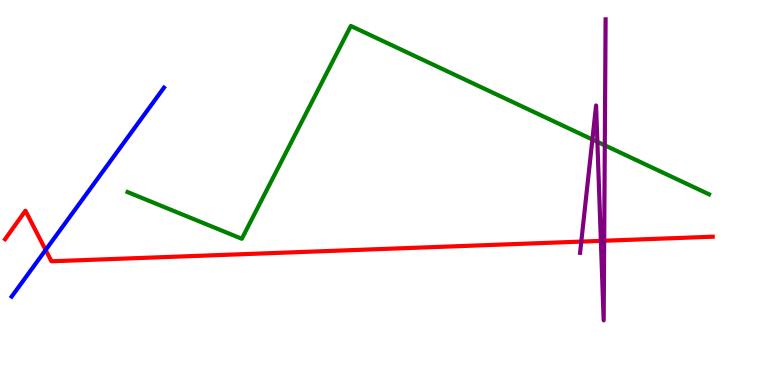[{'lines': ['blue', 'red'], 'intersections': [{'x': 0.589, 'y': 3.51}]}, {'lines': ['green', 'red'], 'intersections': []}, {'lines': ['purple', 'red'], 'intersections': [{'x': 7.5, 'y': 3.72}, {'x': 7.75, 'y': 3.74}, {'x': 7.8, 'y': 3.75}]}, {'lines': ['blue', 'green'], 'intersections': []}, {'lines': ['blue', 'purple'], 'intersections': []}, {'lines': ['green', 'purple'], 'intersections': [{'x': 7.64, 'y': 6.38}, {'x': 7.71, 'y': 6.32}, {'x': 7.8, 'y': 6.23}]}]